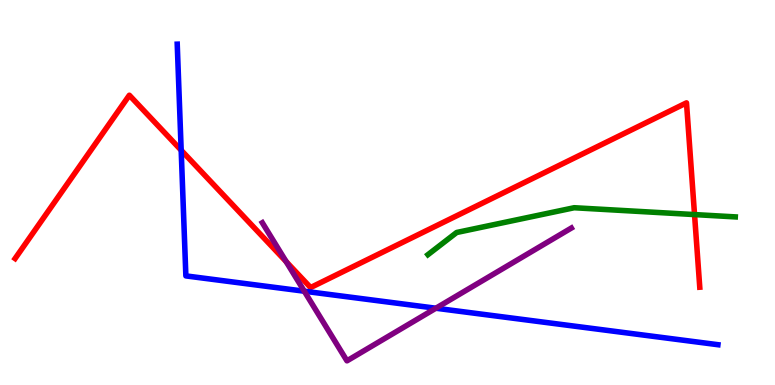[{'lines': ['blue', 'red'], 'intersections': [{'x': 2.34, 'y': 6.1}]}, {'lines': ['green', 'red'], 'intersections': [{'x': 8.96, 'y': 4.43}]}, {'lines': ['purple', 'red'], 'intersections': [{'x': 3.69, 'y': 3.21}]}, {'lines': ['blue', 'green'], 'intersections': []}, {'lines': ['blue', 'purple'], 'intersections': [{'x': 3.93, 'y': 2.44}, {'x': 5.62, 'y': 1.99}]}, {'lines': ['green', 'purple'], 'intersections': []}]